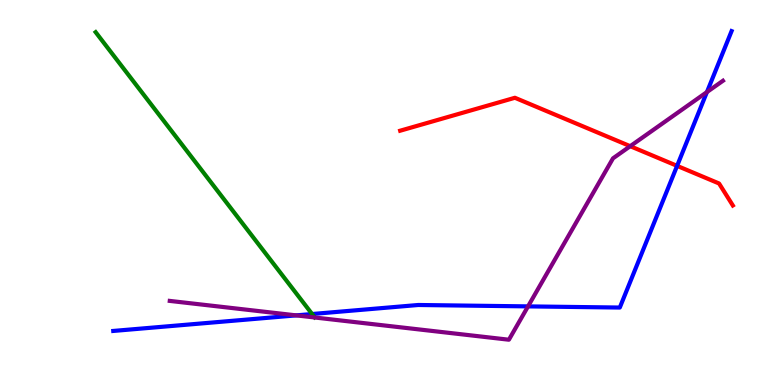[{'lines': ['blue', 'red'], 'intersections': [{'x': 8.74, 'y': 5.69}]}, {'lines': ['green', 'red'], 'intersections': []}, {'lines': ['purple', 'red'], 'intersections': [{'x': 8.13, 'y': 6.2}]}, {'lines': ['blue', 'green'], 'intersections': [{'x': 4.03, 'y': 1.84}]}, {'lines': ['blue', 'purple'], 'intersections': [{'x': 3.82, 'y': 1.81}, {'x': 6.81, 'y': 2.04}, {'x': 9.12, 'y': 7.61}]}, {'lines': ['green', 'purple'], 'intersections': []}]